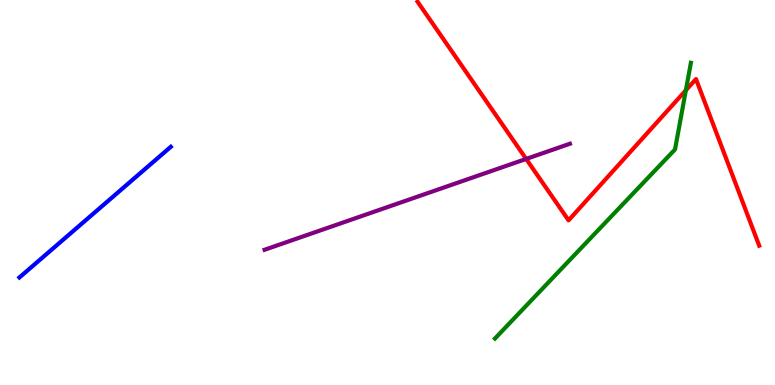[{'lines': ['blue', 'red'], 'intersections': []}, {'lines': ['green', 'red'], 'intersections': [{'x': 8.85, 'y': 7.65}]}, {'lines': ['purple', 'red'], 'intersections': [{'x': 6.79, 'y': 5.87}]}, {'lines': ['blue', 'green'], 'intersections': []}, {'lines': ['blue', 'purple'], 'intersections': []}, {'lines': ['green', 'purple'], 'intersections': []}]